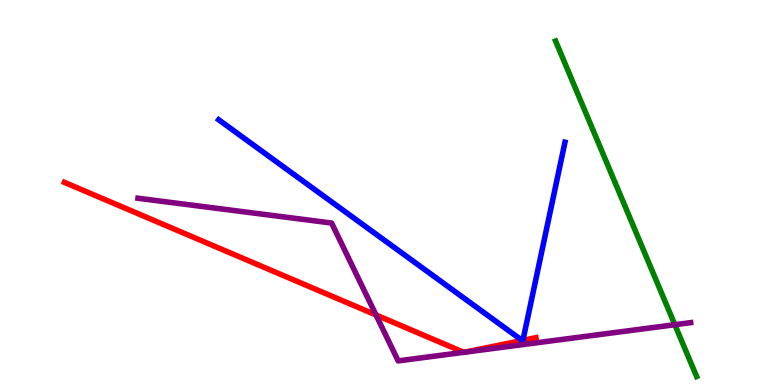[{'lines': ['blue', 'red'], 'intersections': [{'x': 6.74, 'y': 1.16}, {'x': 6.75, 'y': 1.16}]}, {'lines': ['green', 'red'], 'intersections': []}, {'lines': ['purple', 'red'], 'intersections': [{'x': 4.85, 'y': 1.82}, {'x': 5.98, 'y': 0.849}, {'x': 6.0, 'y': 0.853}]}, {'lines': ['blue', 'green'], 'intersections': []}, {'lines': ['blue', 'purple'], 'intersections': []}, {'lines': ['green', 'purple'], 'intersections': [{'x': 8.71, 'y': 1.57}]}]